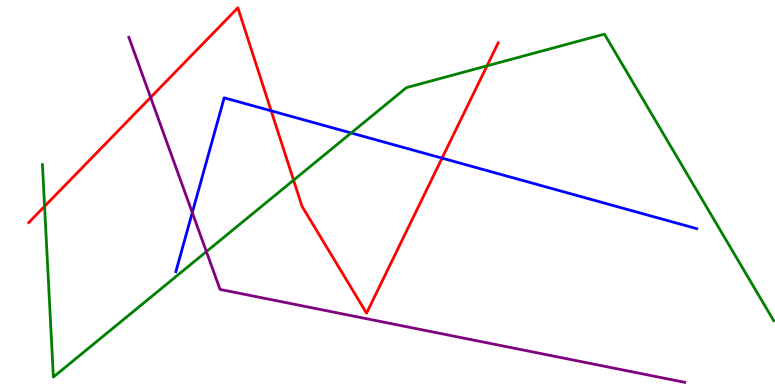[{'lines': ['blue', 'red'], 'intersections': [{'x': 3.5, 'y': 7.12}, {'x': 5.7, 'y': 5.89}]}, {'lines': ['green', 'red'], 'intersections': [{'x': 0.575, 'y': 4.64}, {'x': 3.79, 'y': 5.32}, {'x': 6.28, 'y': 8.29}]}, {'lines': ['purple', 'red'], 'intersections': [{'x': 1.94, 'y': 7.47}]}, {'lines': ['blue', 'green'], 'intersections': [{'x': 4.53, 'y': 6.55}]}, {'lines': ['blue', 'purple'], 'intersections': [{'x': 2.48, 'y': 4.48}]}, {'lines': ['green', 'purple'], 'intersections': [{'x': 2.66, 'y': 3.46}]}]